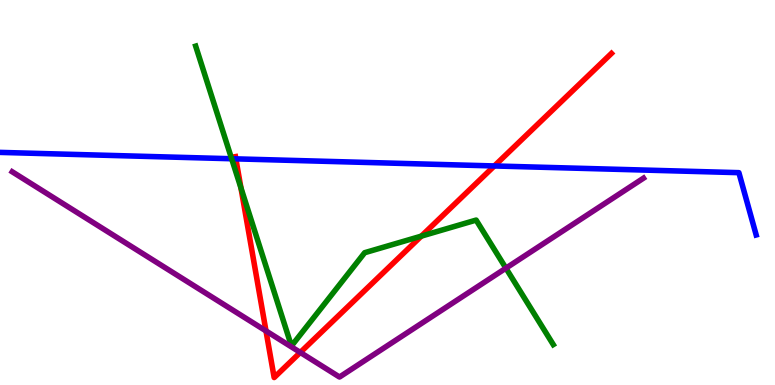[{'lines': ['blue', 'red'], 'intersections': [{'x': 3.04, 'y': 5.87}, {'x': 6.38, 'y': 5.69}]}, {'lines': ['green', 'red'], 'intersections': [{'x': 3.11, 'y': 5.12}, {'x': 5.44, 'y': 3.87}]}, {'lines': ['purple', 'red'], 'intersections': [{'x': 3.43, 'y': 1.4}, {'x': 3.87, 'y': 0.846}]}, {'lines': ['blue', 'green'], 'intersections': [{'x': 2.99, 'y': 5.88}]}, {'lines': ['blue', 'purple'], 'intersections': []}, {'lines': ['green', 'purple'], 'intersections': [{'x': 6.53, 'y': 3.03}]}]